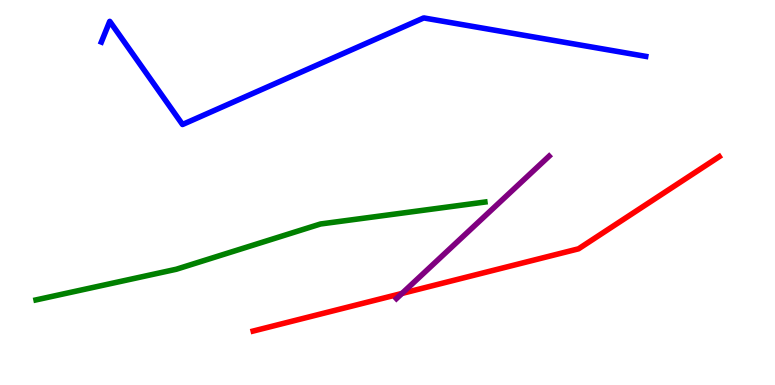[{'lines': ['blue', 'red'], 'intersections': []}, {'lines': ['green', 'red'], 'intersections': []}, {'lines': ['purple', 'red'], 'intersections': [{'x': 5.19, 'y': 2.38}]}, {'lines': ['blue', 'green'], 'intersections': []}, {'lines': ['blue', 'purple'], 'intersections': []}, {'lines': ['green', 'purple'], 'intersections': []}]